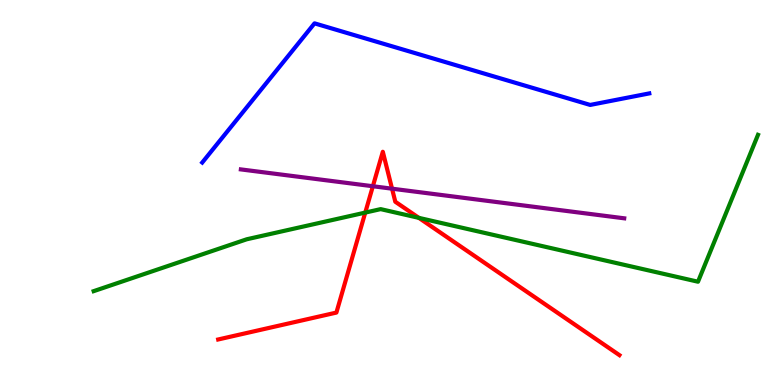[{'lines': ['blue', 'red'], 'intersections': []}, {'lines': ['green', 'red'], 'intersections': [{'x': 4.71, 'y': 4.48}, {'x': 5.4, 'y': 4.34}]}, {'lines': ['purple', 'red'], 'intersections': [{'x': 4.81, 'y': 5.16}, {'x': 5.06, 'y': 5.1}]}, {'lines': ['blue', 'green'], 'intersections': []}, {'lines': ['blue', 'purple'], 'intersections': []}, {'lines': ['green', 'purple'], 'intersections': []}]